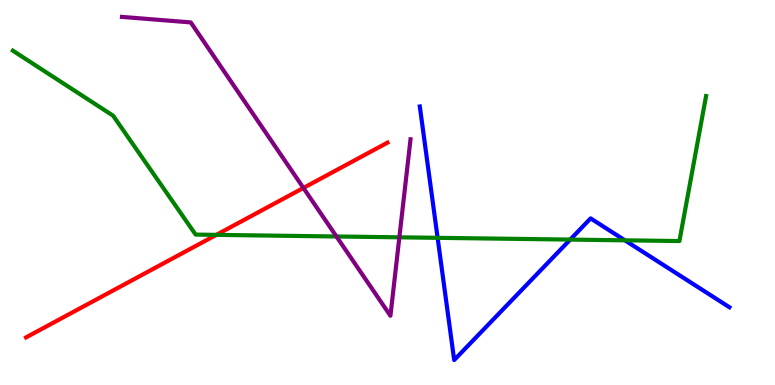[{'lines': ['blue', 'red'], 'intersections': []}, {'lines': ['green', 'red'], 'intersections': [{'x': 2.79, 'y': 3.9}]}, {'lines': ['purple', 'red'], 'intersections': [{'x': 3.92, 'y': 5.12}]}, {'lines': ['blue', 'green'], 'intersections': [{'x': 5.65, 'y': 3.82}, {'x': 7.36, 'y': 3.78}, {'x': 8.06, 'y': 3.76}]}, {'lines': ['blue', 'purple'], 'intersections': []}, {'lines': ['green', 'purple'], 'intersections': [{'x': 4.34, 'y': 3.86}, {'x': 5.15, 'y': 3.84}]}]